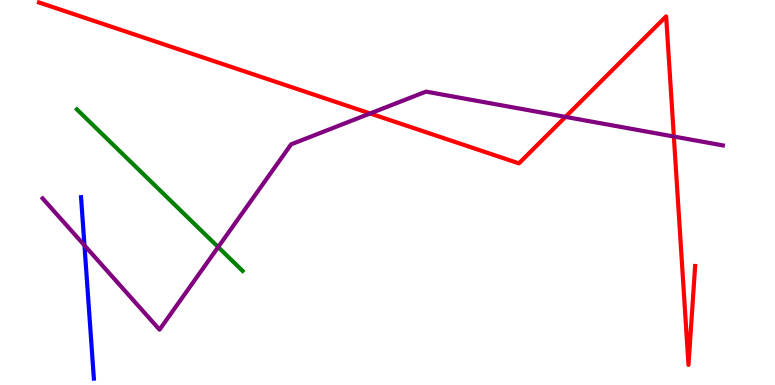[{'lines': ['blue', 'red'], 'intersections': []}, {'lines': ['green', 'red'], 'intersections': []}, {'lines': ['purple', 'red'], 'intersections': [{'x': 4.78, 'y': 7.05}, {'x': 7.3, 'y': 6.96}, {'x': 8.69, 'y': 6.45}]}, {'lines': ['blue', 'green'], 'intersections': []}, {'lines': ['blue', 'purple'], 'intersections': [{'x': 1.09, 'y': 3.63}]}, {'lines': ['green', 'purple'], 'intersections': [{'x': 2.82, 'y': 3.58}]}]